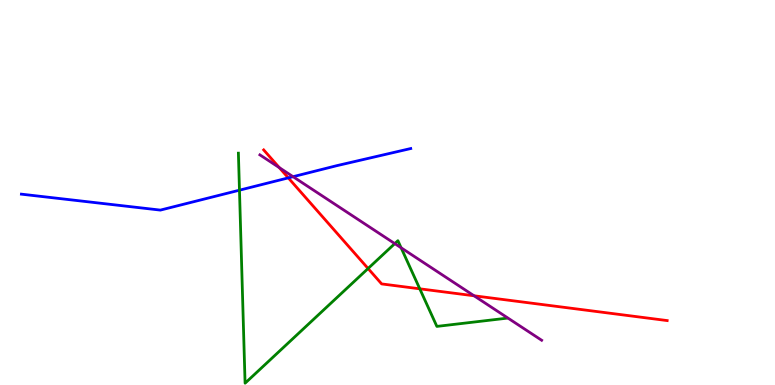[{'lines': ['blue', 'red'], 'intersections': [{'x': 3.72, 'y': 5.38}]}, {'lines': ['green', 'red'], 'intersections': [{'x': 4.75, 'y': 3.03}, {'x': 5.42, 'y': 2.5}]}, {'lines': ['purple', 'red'], 'intersections': [{'x': 3.6, 'y': 5.65}, {'x': 6.12, 'y': 2.32}]}, {'lines': ['blue', 'green'], 'intersections': [{'x': 3.09, 'y': 5.06}]}, {'lines': ['blue', 'purple'], 'intersections': [{'x': 3.78, 'y': 5.41}]}, {'lines': ['green', 'purple'], 'intersections': [{'x': 5.09, 'y': 3.67}, {'x': 5.18, 'y': 3.56}]}]